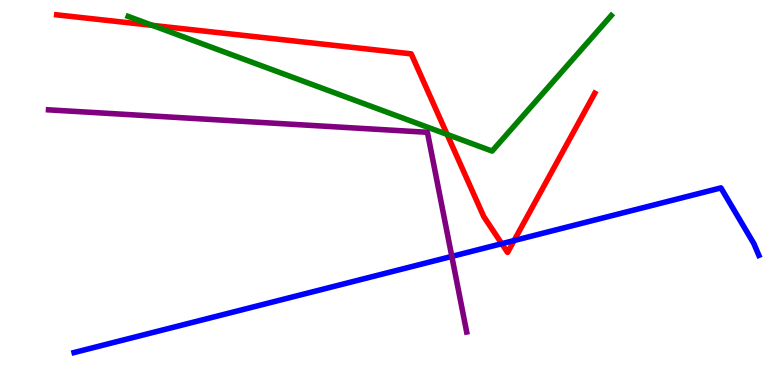[{'lines': ['blue', 'red'], 'intersections': [{'x': 6.47, 'y': 3.67}, {'x': 6.63, 'y': 3.75}]}, {'lines': ['green', 'red'], 'intersections': [{'x': 1.97, 'y': 9.34}, {'x': 5.77, 'y': 6.51}]}, {'lines': ['purple', 'red'], 'intersections': []}, {'lines': ['blue', 'green'], 'intersections': []}, {'lines': ['blue', 'purple'], 'intersections': [{'x': 5.83, 'y': 3.34}]}, {'lines': ['green', 'purple'], 'intersections': []}]